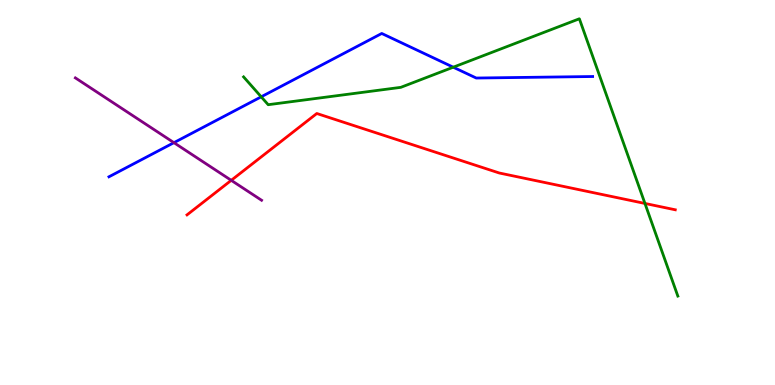[{'lines': ['blue', 'red'], 'intersections': []}, {'lines': ['green', 'red'], 'intersections': [{'x': 8.32, 'y': 4.72}]}, {'lines': ['purple', 'red'], 'intersections': [{'x': 2.98, 'y': 5.32}]}, {'lines': ['blue', 'green'], 'intersections': [{'x': 3.37, 'y': 7.49}, {'x': 5.85, 'y': 8.25}]}, {'lines': ['blue', 'purple'], 'intersections': [{'x': 2.24, 'y': 6.29}]}, {'lines': ['green', 'purple'], 'intersections': []}]